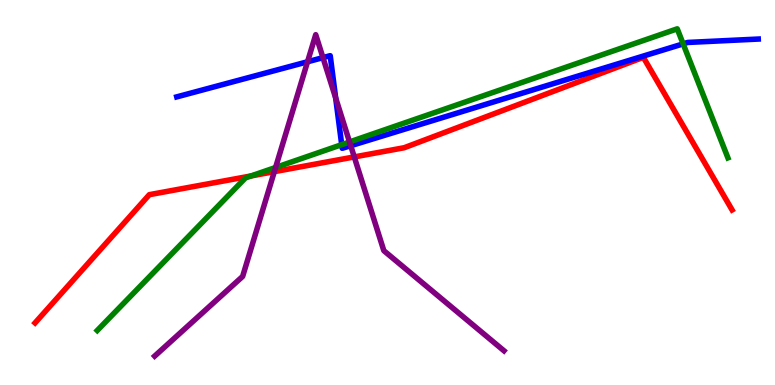[{'lines': ['blue', 'red'], 'intersections': []}, {'lines': ['green', 'red'], 'intersections': [{'x': 3.24, 'y': 5.43}]}, {'lines': ['purple', 'red'], 'intersections': [{'x': 3.54, 'y': 5.54}, {'x': 4.57, 'y': 5.92}]}, {'lines': ['blue', 'green'], 'intersections': [{'x': 4.41, 'y': 6.24}, {'x': 8.81, 'y': 8.86}]}, {'lines': ['blue', 'purple'], 'intersections': [{'x': 3.97, 'y': 8.4}, {'x': 4.17, 'y': 8.5}, {'x': 4.33, 'y': 7.45}, {'x': 4.53, 'y': 6.22}]}, {'lines': ['green', 'purple'], 'intersections': [{'x': 3.56, 'y': 5.65}, {'x': 4.51, 'y': 6.31}]}]